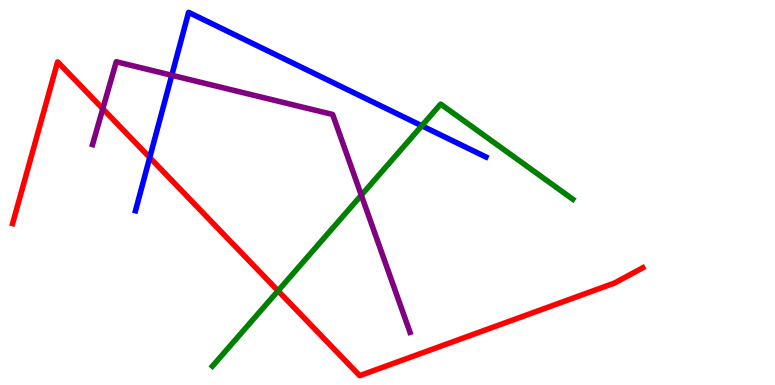[{'lines': ['blue', 'red'], 'intersections': [{'x': 1.93, 'y': 5.91}]}, {'lines': ['green', 'red'], 'intersections': [{'x': 3.59, 'y': 2.45}]}, {'lines': ['purple', 'red'], 'intersections': [{'x': 1.33, 'y': 7.17}]}, {'lines': ['blue', 'green'], 'intersections': [{'x': 5.44, 'y': 6.73}]}, {'lines': ['blue', 'purple'], 'intersections': [{'x': 2.22, 'y': 8.04}]}, {'lines': ['green', 'purple'], 'intersections': [{'x': 4.66, 'y': 4.93}]}]